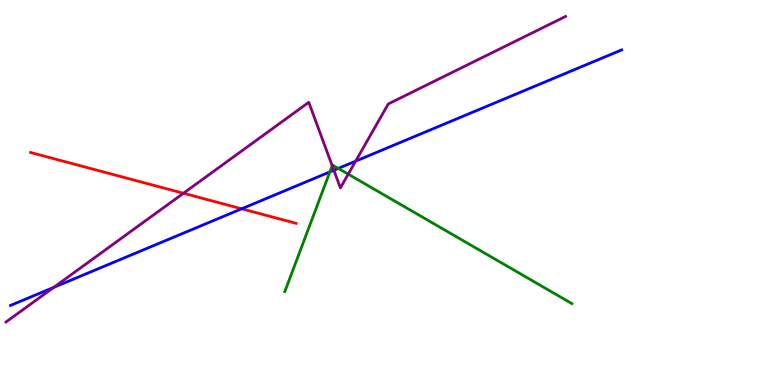[{'lines': ['blue', 'red'], 'intersections': [{'x': 3.12, 'y': 4.58}]}, {'lines': ['green', 'red'], 'intersections': []}, {'lines': ['purple', 'red'], 'intersections': [{'x': 2.37, 'y': 4.98}]}, {'lines': ['blue', 'green'], 'intersections': [{'x': 4.26, 'y': 5.53}, {'x': 4.36, 'y': 5.63}]}, {'lines': ['blue', 'purple'], 'intersections': [{'x': 0.694, 'y': 2.54}, {'x': 4.31, 'y': 5.58}, {'x': 4.59, 'y': 5.81}]}, {'lines': ['green', 'purple'], 'intersections': [{'x': 4.29, 'y': 5.7}, {'x': 4.49, 'y': 5.48}]}]